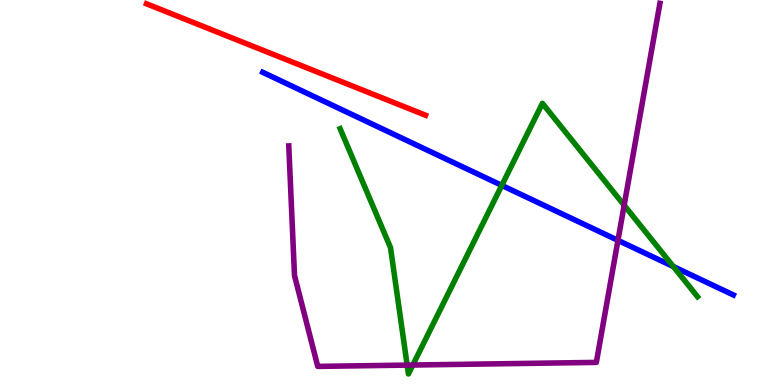[{'lines': ['blue', 'red'], 'intersections': []}, {'lines': ['green', 'red'], 'intersections': []}, {'lines': ['purple', 'red'], 'intersections': []}, {'lines': ['blue', 'green'], 'intersections': [{'x': 6.47, 'y': 5.18}, {'x': 8.69, 'y': 3.08}]}, {'lines': ['blue', 'purple'], 'intersections': [{'x': 7.97, 'y': 3.76}]}, {'lines': ['green', 'purple'], 'intersections': [{'x': 5.25, 'y': 0.517}, {'x': 5.33, 'y': 0.519}, {'x': 8.05, 'y': 4.67}]}]